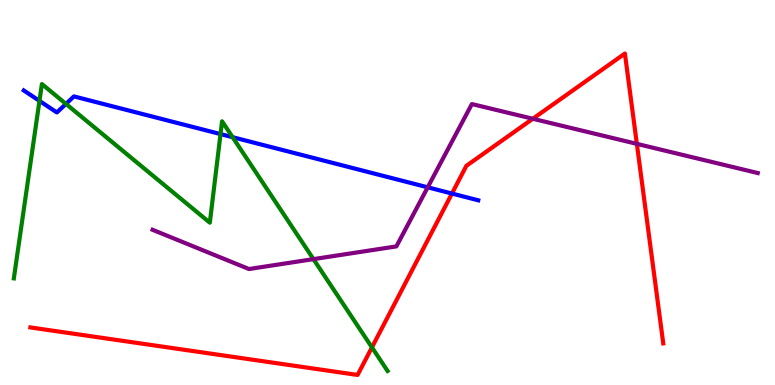[{'lines': ['blue', 'red'], 'intersections': [{'x': 5.83, 'y': 4.97}]}, {'lines': ['green', 'red'], 'intersections': [{'x': 4.8, 'y': 0.977}]}, {'lines': ['purple', 'red'], 'intersections': [{'x': 6.88, 'y': 6.92}, {'x': 8.22, 'y': 6.26}]}, {'lines': ['blue', 'green'], 'intersections': [{'x': 0.509, 'y': 7.38}, {'x': 0.851, 'y': 7.3}, {'x': 2.85, 'y': 6.52}, {'x': 3.0, 'y': 6.44}]}, {'lines': ['blue', 'purple'], 'intersections': [{'x': 5.52, 'y': 5.13}]}, {'lines': ['green', 'purple'], 'intersections': [{'x': 4.04, 'y': 3.27}]}]